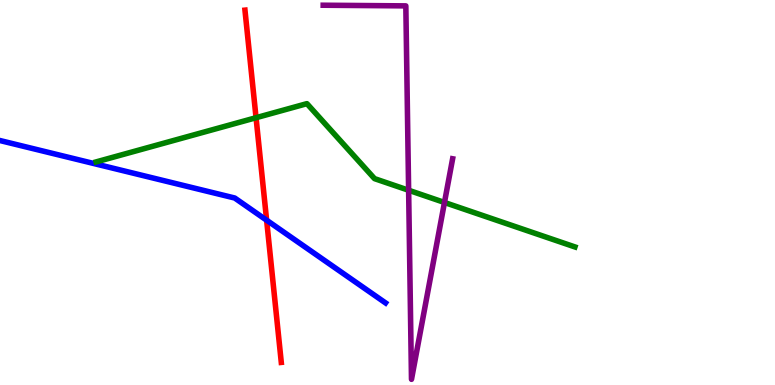[{'lines': ['blue', 'red'], 'intersections': [{'x': 3.44, 'y': 4.28}]}, {'lines': ['green', 'red'], 'intersections': [{'x': 3.3, 'y': 6.94}]}, {'lines': ['purple', 'red'], 'intersections': []}, {'lines': ['blue', 'green'], 'intersections': []}, {'lines': ['blue', 'purple'], 'intersections': []}, {'lines': ['green', 'purple'], 'intersections': [{'x': 5.27, 'y': 5.06}, {'x': 5.74, 'y': 4.74}]}]